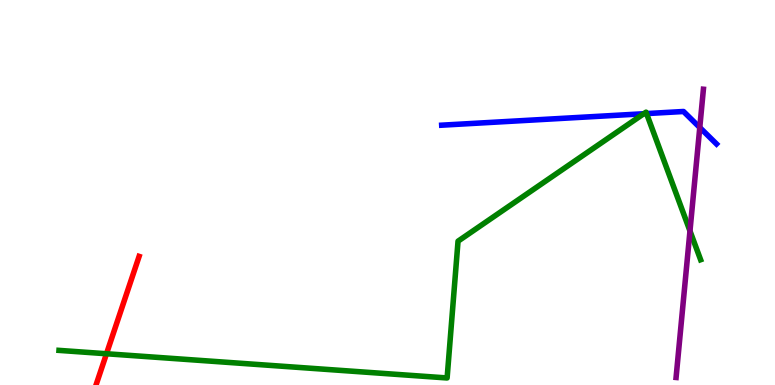[{'lines': ['blue', 'red'], 'intersections': []}, {'lines': ['green', 'red'], 'intersections': [{'x': 1.37, 'y': 0.812}]}, {'lines': ['purple', 'red'], 'intersections': []}, {'lines': ['blue', 'green'], 'intersections': [{'x': 8.31, 'y': 7.05}, {'x': 8.34, 'y': 7.05}]}, {'lines': ['blue', 'purple'], 'intersections': [{'x': 9.03, 'y': 6.69}]}, {'lines': ['green', 'purple'], 'intersections': [{'x': 8.9, 'y': 4.0}]}]